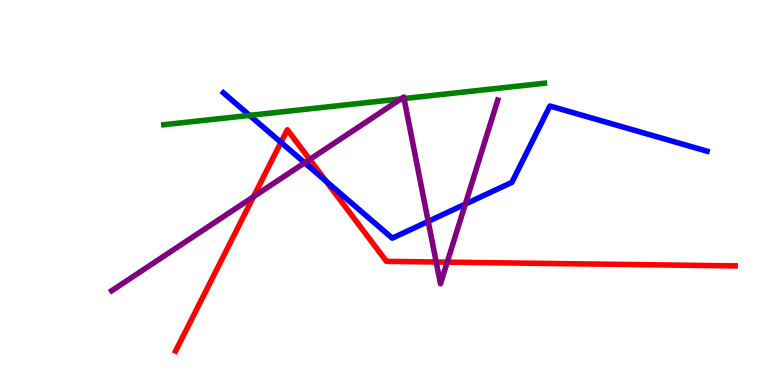[{'lines': ['blue', 'red'], 'intersections': [{'x': 3.63, 'y': 6.3}, {'x': 4.21, 'y': 5.29}]}, {'lines': ['green', 'red'], 'intersections': []}, {'lines': ['purple', 'red'], 'intersections': [{'x': 3.27, 'y': 4.89}, {'x': 4.0, 'y': 5.86}, {'x': 5.63, 'y': 3.19}, {'x': 5.77, 'y': 3.19}]}, {'lines': ['blue', 'green'], 'intersections': [{'x': 3.22, 'y': 7.0}]}, {'lines': ['blue', 'purple'], 'intersections': [{'x': 3.93, 'y': 5.77}, {'x': 5.53, 'y': 4.25}, {'x': 6.0, 'y': 4.7}]}, {'lines': ['green', 'purple'], 'intersections': [{'x': 5.17, 'y': 7.43}, {'x': 5.21, 'y': 7.44}]}]